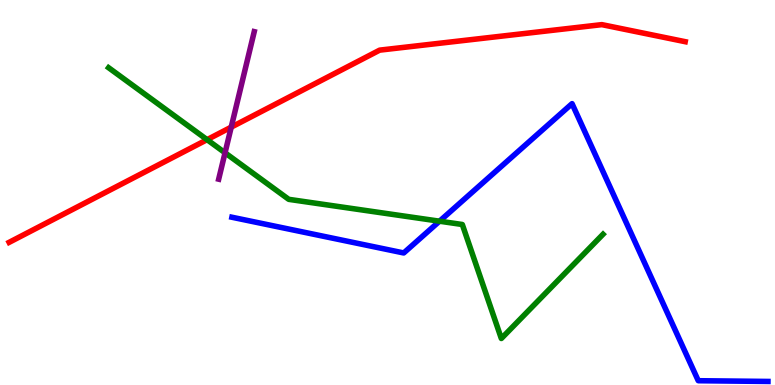[{'lines': ['blue', 'red'], 'intersections': []}, {'lines': ['green', 'red'], 'intersections': [{'x': 2.67, 'y': 6.37}]}, {'lines': ['purple', 'red'], 'intersections': [{'x': 2.98, 'y': 6.7}]}, {'lines': ['blue', 'green'], 'intersections': [{'x': 5.67, 'y': 4.25}]}, {'lines': ['blue', 'purple'], 'intersections': []}, {'lines': ['green', 'purple'], 'intersections': [{'x': 2.9, 'y': 6.03}]}]